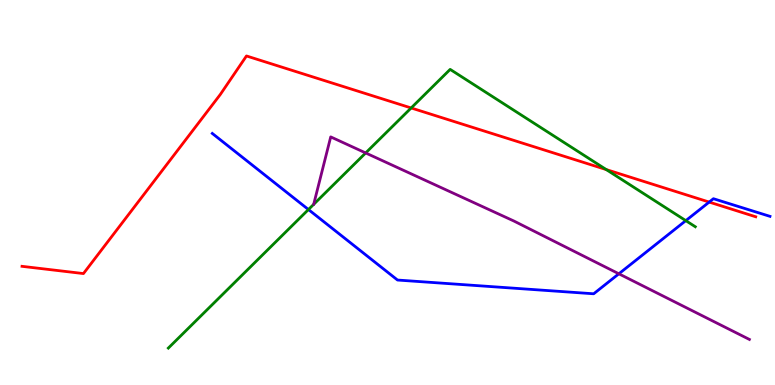[{'lines': ['blue', 'red'], 'intersections': [{'x': 9.15, 'y': 4.75}]}, {'lines': ['green', 'red'], 'intersections': [{'x': 5.31, 'y': 7.2}, {'x': 7.82, 'y': 5.6}]}, {'lines': ['purple', 'red'], 'intersections': []}, {'lines': ['blue', 'green'], 'intersections': [{'x': 3.98, 'y': 4.56}, {'x': 8.85, 'y': 4.27}]}, {'lines': ['blue', 'purple'], 'intersections': [{'x': 7.99, 'y': 2.89}]}, {'lines': ['green', 'purple'], 'intersections': [{'x': 4.72, 'y': 6.03}]}]